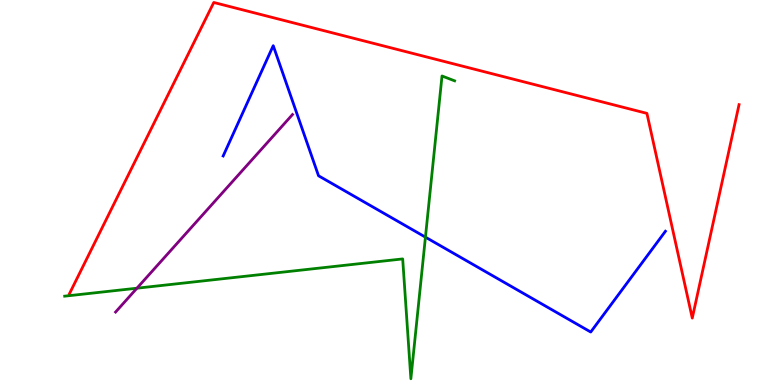[{'lines': ['blue', 'red'], 'intersections': []}, {'lines': ['green', 'red'], 'intersections': []}, {'lines': ['purple', 'red'], 'intersections': []}, {'lines': ['blue', 'green'], 'intersections': [{'x': 5.49, 'y': 3.84}]}, {'lines': ['blue', 'purple'], 'intersections': []}, {'lines': ['green', 'purple'], 'intersections': [{'x': 1.77, 'y': 2.51}]}]